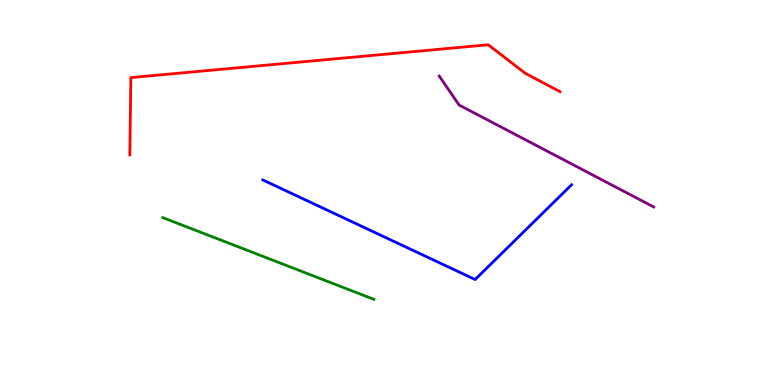[{'lines': ['blue', 'red'], 'intersections': []}, {'lines': ['green', 'red'], 'intersections': []}, {'lines': ['purple', 'red'], 'intersections': []}, {'lines': ['blue', 'green'], 'intersections': []}, {'lines': ['blue', 'purple'], 'intersections': []}, {'lines': ['green', 'purple'], 'intersections': []}]